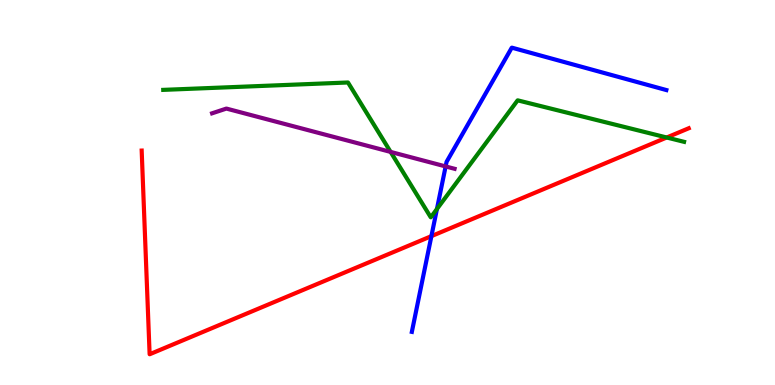[{'lines': ['blue', 'red'], 'intersections': [{'x': 5.57, 'y': 3.87}]}, {'lines': ['green', 'red'], 'intersections': [{'x': 8.6, 'y': 6.43}]}, {'lines': ['purple', 'red'], 'intersections': []}, {'lines': ['blue', 'green'], 'intersections': [{'x': 5.64, 'y': 4.57}]}, {'lines': ['blue', 'purple'], 'intersections': [{'x': 5.75, 'y': 5.68}]}, {'lines': ['green', 'purple'], 'intersections': [{'x': 5.04, 'y': 6.05}]}]